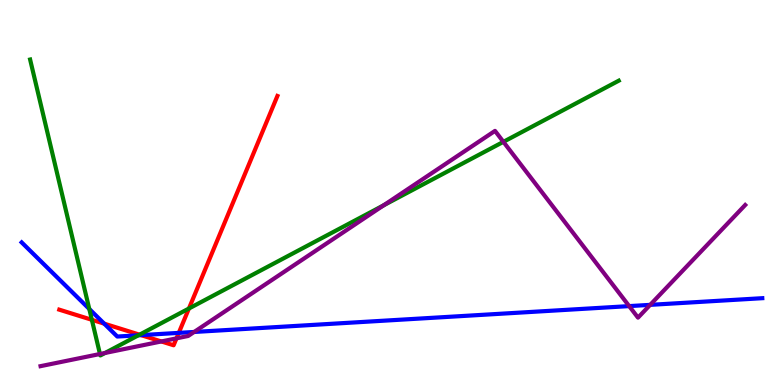[{'lines': ['blue', 'red'], 'intersections': [{'x': 1.34, 'y': 1.59}, {'x': 1.82, 'y': 1.3}, {'x': 2.31, 'y': 1.35}]}, {'lines': ['green', 'red'], 'intersections': [{'x': 1.19, 'y': 1.69}, {'x': 1.8, 'y': 1.31}, {'x': 2.44, 'y': 1.99}]}, {'lines': ['purple', 'red'], 'intersections': [{'x': 2.08, 'y': 1.13}, {'x': 2.28, 'y': 1.21}]}, {'lines': ['blue', 'green'], 'intersections': [{'x': 1.15, 'y': 1.97}, {'x': 1.79, 'y': 1.29}]}, {'lines': ['blue', 'purple'], 'intersections': [{'x': 2.51, 'y': 1.38}, {'x': 8.12, 'y': 2.05}, {'x': 8.39, 'y': 2.08}]}, {'lines': ['green', 'purple'], 'intersections': [{'x': 1.29, 'y': 0.805}, {'x': 1.36, 'y': 0.832}, {'x': 4.95, 'y': 4.67}, {'x': 6.5, 'y': 6.32}]}]